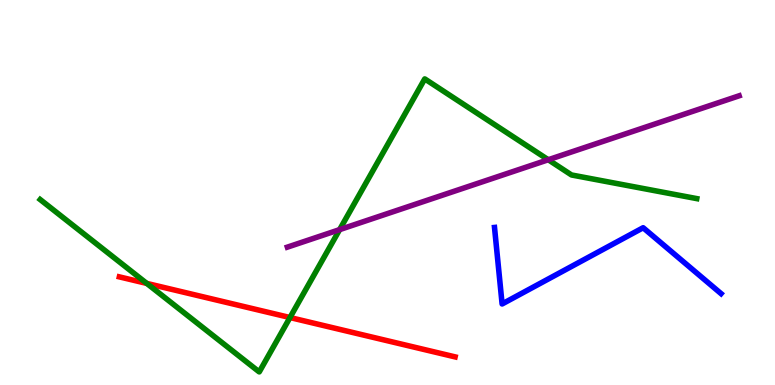[{'lines': ['blue', 'red'], 'intersections': []}, {'lines': ['green', 'red'], 'intersections': [{'x': 1.89, 'y': 2.64}, {'x': 3.74, 'y': 1.75}]}, {'lines': ['purple', 'red'], 'intersections': []}, {'lines': ['blue', 'green'], 'intersections': []}, {'lines': ['blue', 'purple'], 'intersections': []}, {'lines': ['green', 'purple'], 'intersections': [{'x': 4.38, 'y': 4.04}, {'x': 7.07, 'y': 5.85}]}]